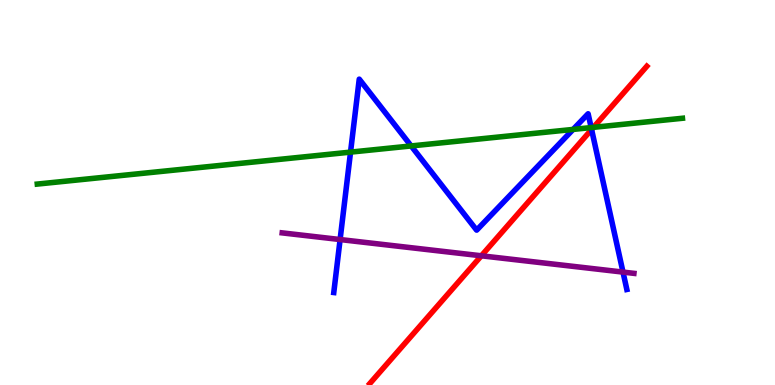[{'lines': ['blue', 'red'], 'intersections': [{'x': 7.63, 'y': 6.64}]}, {'lines': ['green', 'red'], 'intersections': [{'x': 7.66, 'y': 6.69}]}, {'lines': ['purple', 'red'], 'intersections': [{'x': 6.21, 'y': 3.36}]}, {'lines': ['blue', 'green'], 'intersections': [{'x': 4.52, 'y': 6.05}, {'x': 5.31, 'y': 6.21}, {'x': 7.4, 'y': 6.64}, {'x': 7.63, 'y': 6.69}]}, {'lines': ['blue', 'purple'], 'intersections': [{'x': 4.39, 'y': 3.78}, {'x': 8.04, 'y': 2.93}]}, {'lines': ['green', 'purple'], 'intersections': []}]